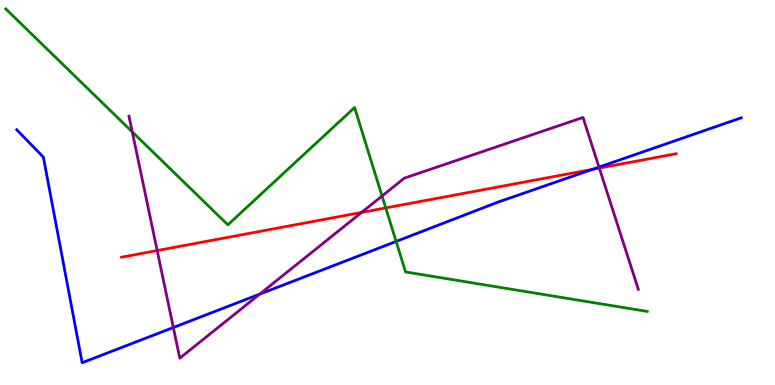[{'lines': ['blue', 'red'], 'intersections': [{'x': 7.65, 'y': 5.6}]}, {'lines': ['green', 'red'], 'intersections': [{'x': 4.98, 'y': 4.6}]}, {'lines': ['purple', 'red'], 'intersections': [{'x': 2.03, 'y': 3.49}, {'x': 4.67, 'y': 4.48}, {'x': 7.73, 'y': 5.63}]}, {'lines': ['blue', 'green'], 'intersections': [{'x': 5.11, 'y': 3.73}]}, {'lines': ['blue', 'purple'], 'intersections': [{'x': 2.24, 'y': 1.49}, {'x': 3.35, 'y': 2.36}, {'x': 7.73, 'y': 5.66}]}, {'lines': ['green', 'purple'], 'intersections': [{'x': 1.71, 'y': 6.57}, {'x': 4.93, 'y': 4.91}]}]